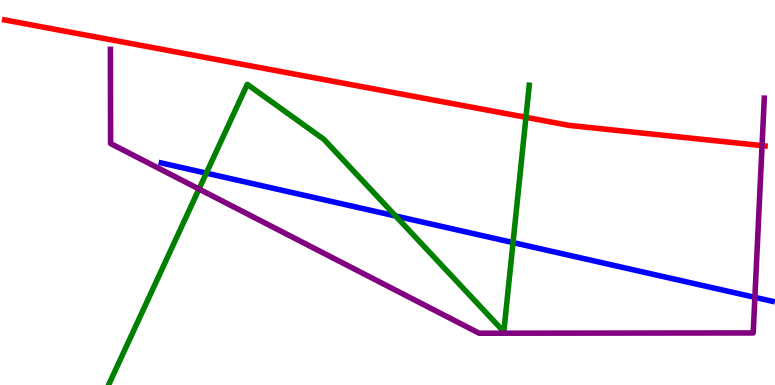[{'lines': ['blue', 'red'], 'intersections': []}, {'lines': ['green', 'red'], 'intersections': [{'x': 6.79, 'y': 6.95}]}, {'lines': ['purple', 'red'], 'intersections': [{'x': 9.83, 'y': 6.22}]}, {'lines': ['blue', 'green'], 'intersections': [{'x': 2.66, 'y': 5.5}, {'x': 5.1, 'y': 4.39}, {'x': 6.62, 'y': 3.7}]}, {'lines': ['blue', 'purple'], 'intersections': [{'x': 9.74, 'y': 2.28}]}, {'lines': ['green', 'purple'], 'intersections': [{'x': 2.57, 'y': 5.09}]}]